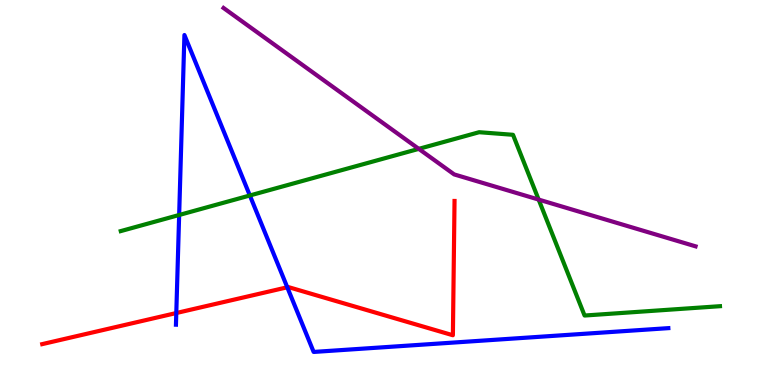[{'lines': ['blue', 'red'], 'intersections': [{'x': 2.27, 'y': 1.87}, {'x': 3.71, 'y': 2.54}]}, {'lines': ['green', 'red'], 'intersections': []}, {'lines': ['purple', 'red'], 'intersections': []}, {'lines': ['blue', 'green'], 'intersections': [{'x': 2.31, 'y': 4.42}, {'x': 3.22, 'y': 4.92}]}, {'lines': ['blue', 'purple'], 'intersections': []}, {'lines': ['green', 'purple'], 'intersections': [{'x': 5.4, 'y': 6.13}, {'x': 6.95, 'y': 4.82}]}]